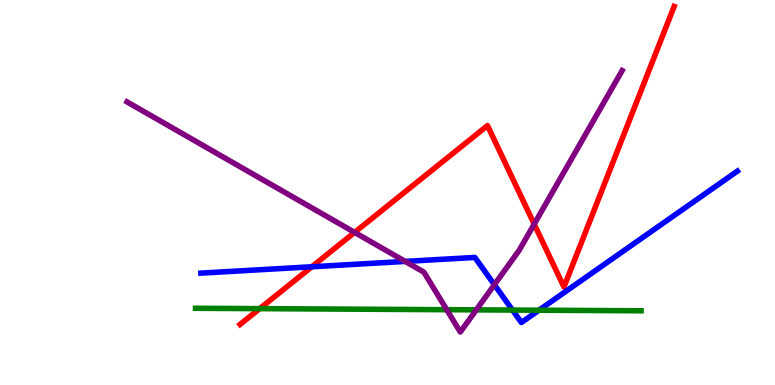[{'lines': ['blue', 'red'], 'intersections': [{'x': 4.02, 'y': 3.07}]}, {'lines': ['green', 'red'], 'intersections': [{'x': 3.35, 'y': 1.98}]}, {'lines': ['purple', 'red'], 'intersections': [{'x': 4.58, 'y': 3.96}, {'x': 6.89, 'y': 4.18}]}, {'lines': ['blue', 'green'], 'intersections': [{'x': 6.61, 'y': 1.95}, {'x': 6.95, 'y': 1.94}]}, {'lines': ['blue', 'purple'], 'intersections': [{'x': 5.23, 'y': 3.21}, {'x': 6.38, 'y': 2.6}]}, {'lines': ['green', 'purple'], 'intersections': [{'x': 5.76, 'y': 1.96}, {'x': 6.15, 'y': 1.95}]}]